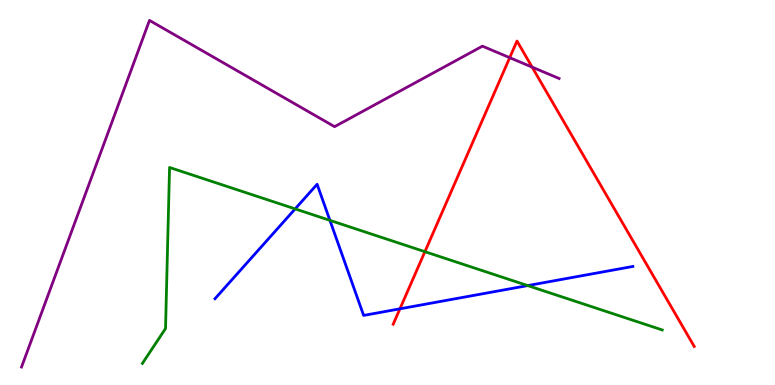[{'lines': ['blue', 'red'], 'intersections': [{'x': 5.16, 'y': 1.98}]}, {'lines': ['green', 'red'], 'intersections': [{'x': 5.48, 'y': 3.46}]}, {'lines': ['purple', 'red'], 'intersections': [{'x': 6.58, 'y': 8.5}, {'x': 6.87, 'y': 8.26}]}, {'lines': ['blue', 'green'], 'intersections': [{'x': 3.81, 'y': 4.57}, {'x': 4.26, 'y': 4.28}, {'x': 6.81, 'y': 2.58}]}, {'lines': ['blue', 'purple'], 'intersections': []}, {'lines': ['green', 'purple'], 'intersections': []}]